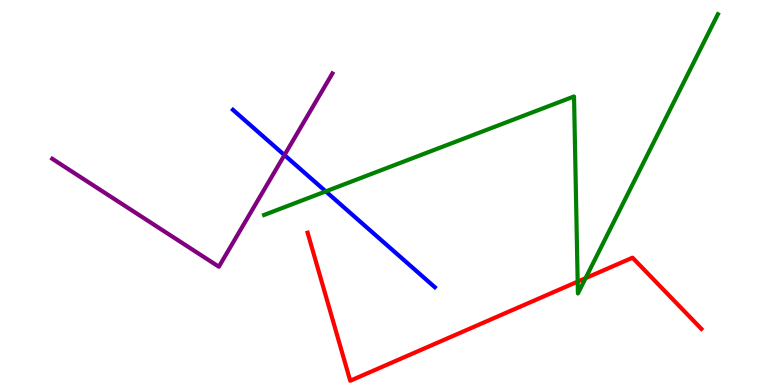[{'lines': ['blue', 'red'], 'intersections': []}, {'lines': ['green', 'red'], 'intersections': [{'x': 7.45, 'y': 2.69}, {'x': 7.56, 'y': 2.78}]}, {'lines': ['purple', 'red'], 'intersections': []}, {'lines': ['blue', 'green'], 'intersections': [{'x': 4.2, 'y': 5.03}]}, {'lines': ['blue', 'purple'], 'intersections': [{'x': 3.67, 'y': 5.97}]}, {'lines': ['green', 'purple'], 'intersections': []}]